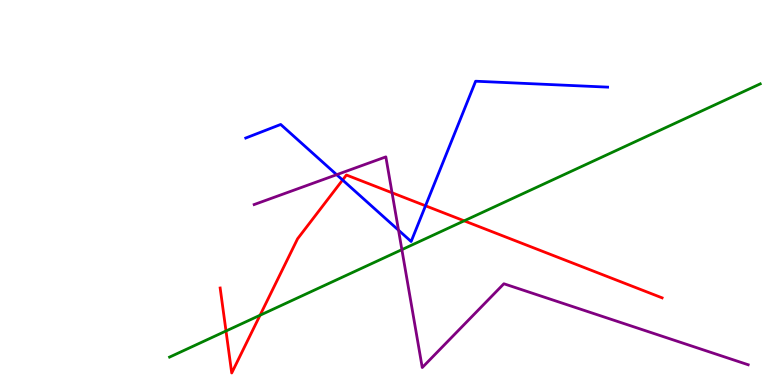[{'lines': ['blue', 'red'], 'intersections': [{'x': 4.42, 'y': 5.32}, {'x': 5.49, 'y': 4.65}]}, {'lines': ['green', 'red'], 'intersections': [{'x': 2.92, 'y': 1.4}, {'x': 3.36, 'y': 1.81}, {'x': 5.99, 'y': 4.26}]}, {'lines': ['purple', 'red'], 'intersections': [{'x': 5.06, 'y': 4.99}]}, {'lines': ['blue', 'green'], 'intersections': []}, {'lines': ['blue', 'purple'], 'intersections': [{'x': 4.34, 'y': 5.46}, {'x': 5.14, 'y': 4.02}]}, {'lines': ['green', 'purple'], 'intersections': [{'x': 5.19, 'y': 3.52}]}]